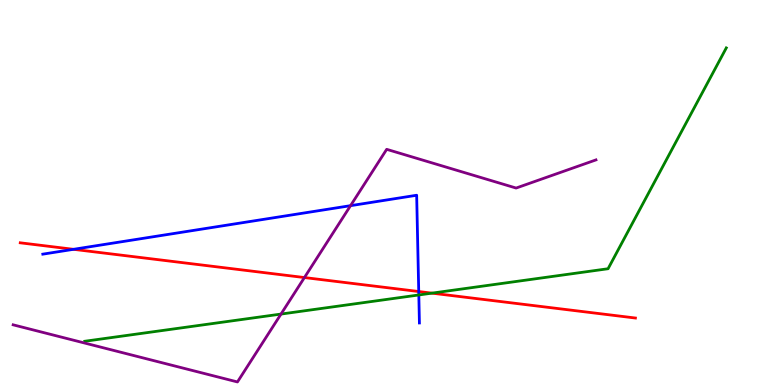[{'lines': ['blue', 'red'], 'intersections': [{'x': 0.948, 'y': 3.52}, {'x': 5.4, 'y': 2.43}]}, {'lines': ['green', 'red'], 'intersections': [{'x': 5.57, 'y': 2.39}]}, {'lines': ['purple', 'red'], 'intersections': [{'x': 3.93, 'y': 2.79}]}, {'lines': ['blue', 'green'], 'intersections': [{'x': 5.4, 'y': 2.34}]}, {'lines': ['blue', 'purple'], 'intersections': [{'x': 4.52, 'y': 4.66}]}, {'lines': ['green', 'purple'], 'intersections': [{'x': 3.63, 'y': 1.84}]}]